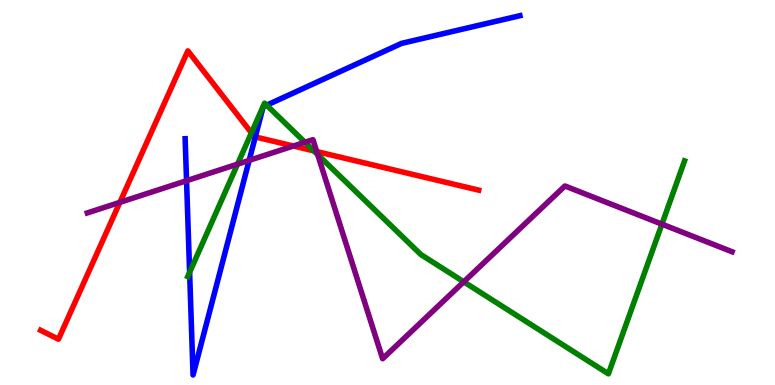[{'lines': ['blue', 'red'], 'intersections': [{'x': 3.29, 'y': 6.44}]}, {'lines': ['green', 'red'], 'intersections': [{'x': 3.24, 'y': 6.55}, {'x': 4.05, 'y': 6.08}]}, {'lines': ['purple', 'red'], 'intersections': [{'x': 1.55, 'y': 4.74}, {'x': 3.79, 'y': 6.21}, {'x': 4.09, 'y': 6.06}]}, {'lines': ['blue', 'green'], 'intersections': [{'x': 2.45, 'y': 2.93}, {'x': 3.44, 'y': 7.27}]}, {'lines': ['blue', 'purple'], 'intersections': [{'x': 2.41, 'y': 5.31}, {'x': 3.22, 'y': 5.83}]}, {'lines': ['green', 'purple'], 'intersections': [{'x': 3.07, 'y': 5.74}, {'x': 3.93, 'y': 6.3}, {'x': 4.1, 'y': 5.98}, {'x': 5.98, 'y': 2.68}, {'x': 8.54, 'y': 4.18}]}]